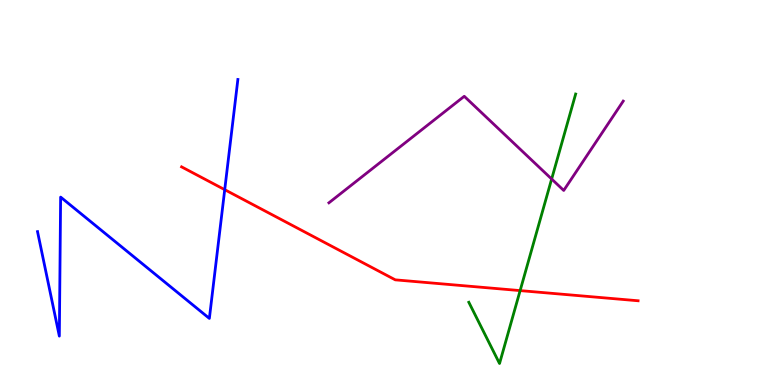[{'lines': ['blue', 'red'], 'intersections': [{'x': 2.9, 'y': 5.07}]}, {'lines': ['green', 'red'], 'intersections': [{'x': 6.71, 'y': 2.45}]}, {'lines': ['purple', 'red'], 'intersections': []}, {'lines': ['blue', 'green'], 'intersections': []}, {'lines': ['blue', 'purple'], 'intersections': []}, {'lines': ['green', 'purple'], 'intersections': [{'x': 7.12, 'y': 5.35}]}]